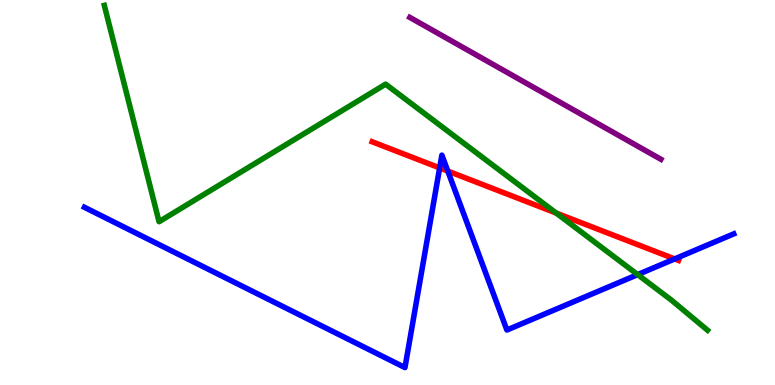[{'lines': ['blue', 'red'], 'intersections': [{'x': 5.67, 'y': 5.64}, {'x': 5.78, 'y': 5.56}, {'x': 8.71, 'y': 3.27}]}, {'lines': ['green', 'red'], 'intersections': [{'x': 7.18, 'y': 4.47}]}, {'lines': ['purple', 'red'], 'intersections': []}, {'lines': ['blue', 'green'], 'intersections': [{'x': 8.23, 'y': 2.87}]}, {'lines': ['blue', 'purple'], 'intersections': []}, {'lines': ['green', 'purple'], 'intersections': []}]